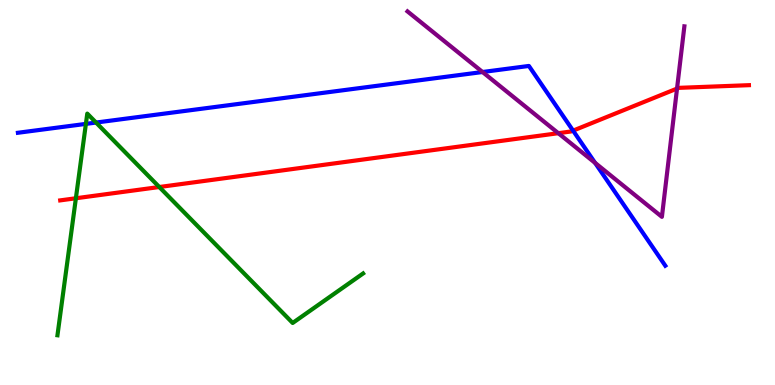[{'lines': ['blue', 'red'], 'intersections': [{'x': 7.39, 'y': 6.61}]}, {'lines': ['green', 'red'], 'intersections': [{'x': 0.979, 'y': 4.85}, {'x': 2.06, 'y': 5.14}]}, {'lines': ['purple', 'red'], 'intersections': [{'x': 7.2, 'y': 6.54}, {'x': 8.74, 'y': 7.7}]}, {'lines': ['blue', 'green'], 'intersections': [{'x': 1.11, 'y': 6.78}, {'x': 1.24, 'y': 6.82}]}, {'lines': ['blue', 'purple'], 'intersections': [{'x': 6.23, 'y': 8.13}, {'x': 7.68, 'y': 5.77}]}, {'lines': ['green', 'purple'], 'intersections': []}]